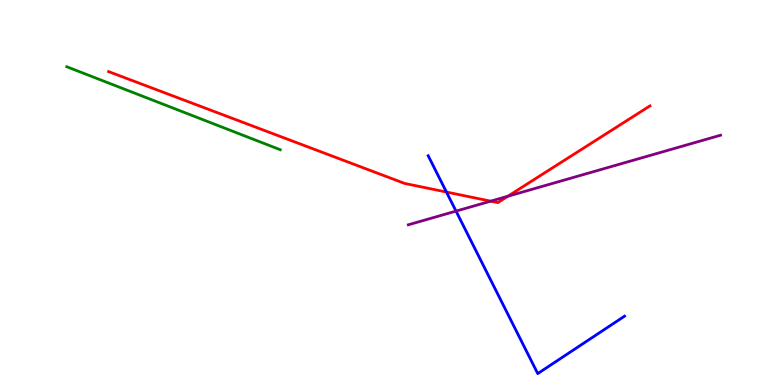[{'lines': ['blue', 'red'], 'intersections': [{'x': 5.76, 'y': 5.01}]}, {'lines': ['green', 'red'], 'intersections': []}, {'lines': ['purple', 'red'], 'intersections': [{'x': 6.33, 'y': 4.78}, {'x': 6.55, 'y': 4.9}]}, {'lines': ['blue', 'green'], 'intersections': []}, {'lines': ['blue', 'purple'], 'intersections': [{'x': 5.88, 'y': 4.52}]}, {'lines': ['green', 'purple'], 'intersections': []}]